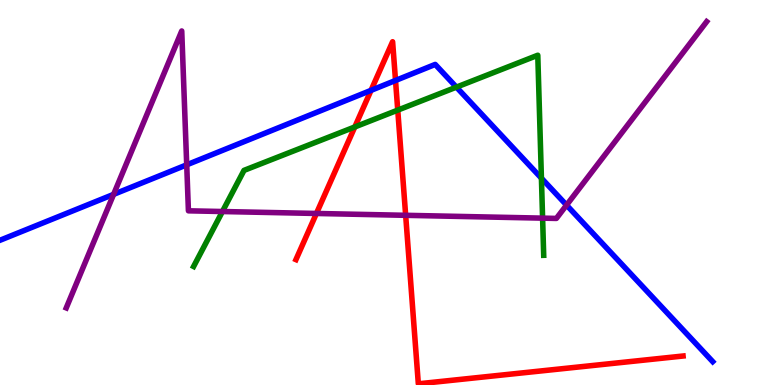[{'lines': ['blue', 'red'], 'intersections': [{'x': 4.79, 'y': 7.65}, {'x': 5.1, 'y': 7.91}]}, {'lines': ['green', 'red'], 'intersections': [{'x': 4.58, 'y': 6.7}, {'x': 5.13, 'y': 7.14}]}, {'lines': ['purple', 'red'], 'intersections': [{'x': 4.08, 'y': 4.46}, {'x': 5.23, 'y': 4.41}]}, {'lines': ['blue', 'green'], 'intersections': [{'x': 5.89, 'y': 7.74}, {'x': 6.99, 'y': 5.37}]}, {'lines': ['blue', 'purple'], 'intersections': [{'x': 1.47, 'y': 4.95}, {'x': 2.41, 'y': 5.72}, {'x': 7.31, 'y': 4.67}]}, {'lines': ['green', 'purple'], 'intersections': [{'x': 2.87, 'y': 4.51}, {'x': 7.0, 'y': 4.33}]}]